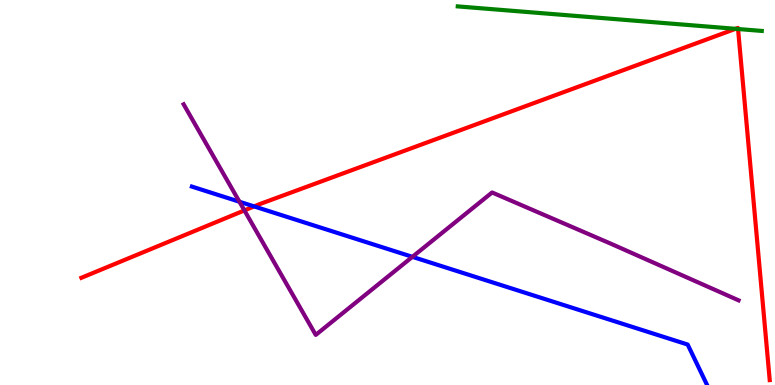[{'lines': ['blue', 'red'], 'intersections': [{'x': 3.28, 'y': 4.64}]}, {'lines': ['green', 'red'], 'intersections': [{'x': 9.49, 'y': 9.25}, {'x': 9.52, 'y': 9.25}]}, {'lines': ['purple', 'red'], 'intersections': [{'x': 3.15, 'y': 4.53}]}, {'lines': ['blue', 'green'], 'intersections': []}, {'lines': ['blue', 'purple'], 'intersections': [{'x': 3.09, 'y': 4.76}, {'x': 5.32, 'y': 3.33}]}, {'lines': ['green', 'purple'], 'intersections': []}]